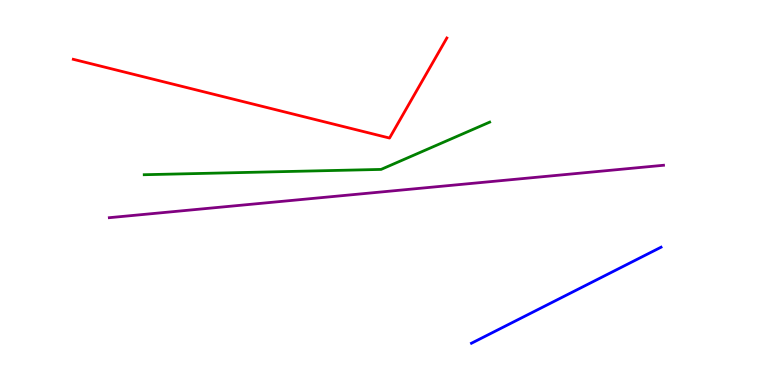[{'lines': ['blue', 'red'], 'intersections': []}, {'lines': ['green', 'red'], 'intersections': []}, {'lines': ['purple', 'red'], 'intersections': []}, {'lines': ['blue', 'green'], 'intersections': []}, {'lines': ['blue', 'purple'], 'intersections': []}, {'lines': ['green', 'purple'], 'intersections': []}]